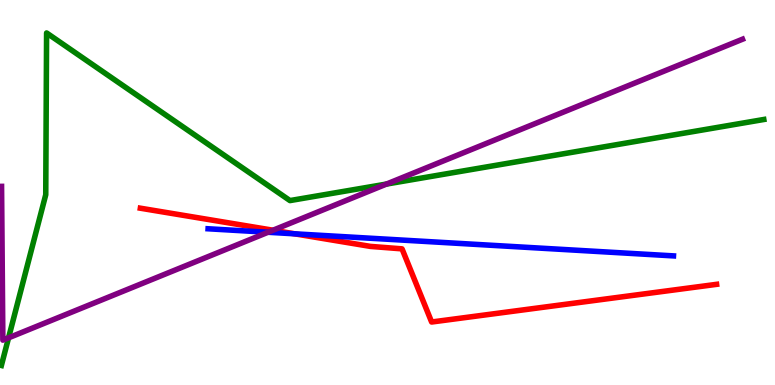[{'lines': ['blue', 'red'], 'intersections': [{'x': 3.8, 'y': 3.93}]}, {'lines': ['green', 'red'], 'intersections': []}, {'lines': ['purple', 'red'], 'intersections': [{'x': 3.52, 'y': 4.02}]}, {'lines': ['blue', 'green'], 'intersections': []}, {'lines': ['blue', 'purple'], 'intersections': [{'x': 3.46, 'y': 3.97}]}, {'lines': ['green', 'purple'], 'intersections': [{'x': 0.11, 'y': 1.23}, {'x': 4.99, 'y': 5.22}]}]